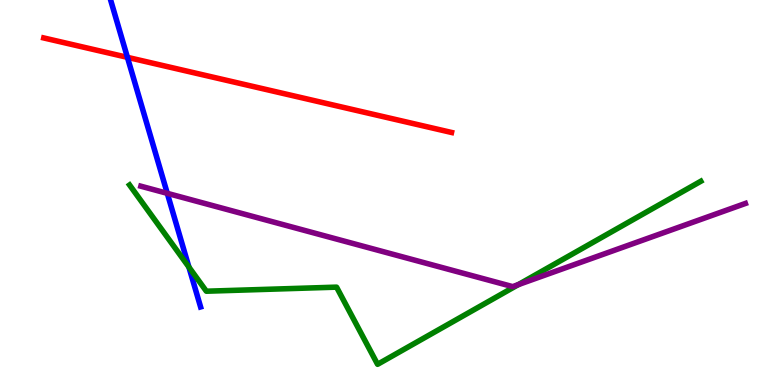[{'lines': ['blue', 'red'], 'intersections': [{'x': 1.64, 'y': 8.51}]}, {'lines': ['green', 'red'], 'intersections': []}, {'lines': ['purple', 'red'], 'intersections': []}, {'lines': ['blue', 'green'], 'intersections': [{'x': 2.44, 'y': 3.06}]}, {'lines': ['blue', 'purple'], 'intersections': [{'x': 2.16, 'y': 4.98}]}, {'lines': ['green', 'purple'], 'intersections': [{'x': 6.69, 'y': 2.61}]}]